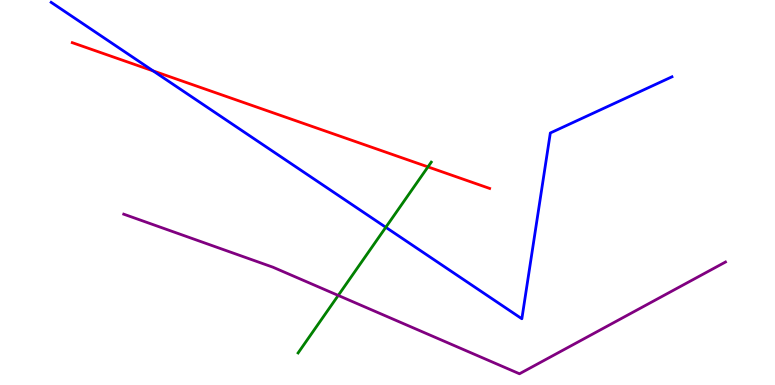[{'lines': ['blue', 'red'], 'intersections': [{'x': 1.98, 'y': 8.16}]}, {'lines': ['green', 'red'], 'intersections': [{'x': 5.52, 'y': 5.67}]}, {'lines': ['purple', 'red'], 'intersections': []}, {'lines': ['blue', 'green'], 'intersections': [{'x': 4.98, 'y': 4.1}]}, {'lines': ['blue', 'purple'], 'intersections': []}, {'lines': ['green', 'purple'], 'intersections': [{'x': 4.36, 'y': 2.33}]}]